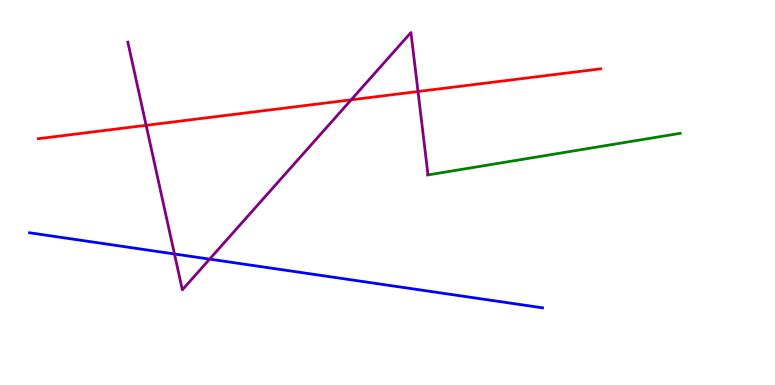[{'lines': ['blue', 'red'], 'intersections': []}, {'lines': ['green', 'red'], 'intersections': []}, {'lines': ['purple', 'red'], 'intersections': [{'x': 1.89, 'y': 6.75}, {'x': 4.53, 'y': 7.41}, {'x': 5.39, 'y': 7.62}]}, {'lines': ['blue', 'green'], 'intersections': []}, {'lines': ['blue', 'purple'], 'intersections': [{'x': 2.25, 'y': 3.4}, {'x': 2.7, 'y': 3.27}]}, {'lines': ['green', 'purple'], 'intersections': []}]